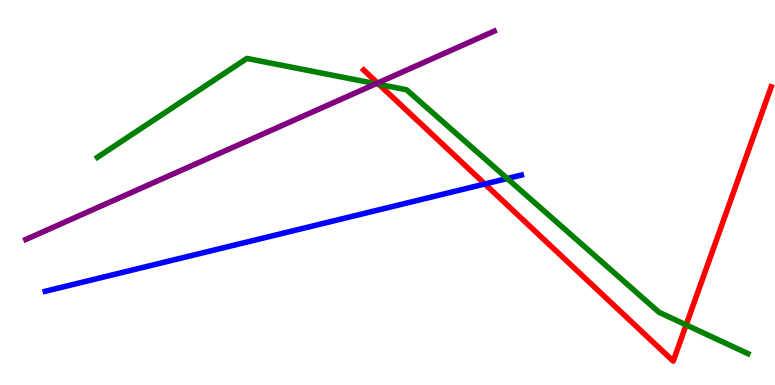[{'lines': ['blue', 'red'], 'intersections': [{'x': 6.26, 'y': 5.22}]}, {'lines': ['green', 'red'], 'intersections': [{'x': 4.89, 'y': 7.81}, {'x': 8.85, 'y': 1.56}]}, {'lines': ['purple', 'red'], 'intersections': [{'x': 4.87, 'y': 7.84}]}, {'lines': ['blue', 'green'], 'intersections': [{'x': 6.55, 'y': 5.36}]}, {'lines': ['blue', 'purple'], 'intersections': []}, {'lines': ['green', 'purple'], 'intersections': [{'x': 4.85, 'y': 7.82}]}]